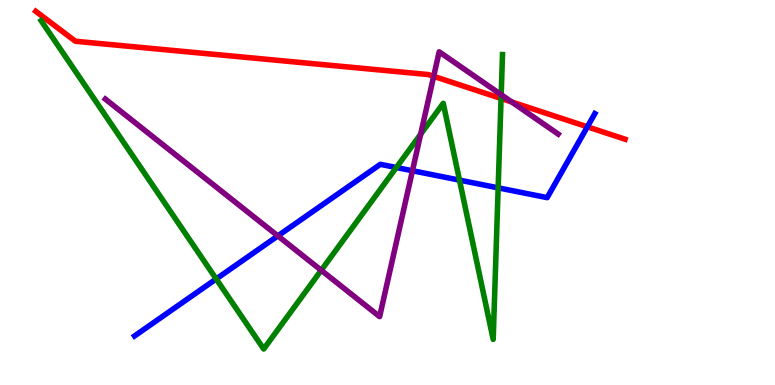[{'lines': ['blue', 'red'], 'intersections': [{'x': 7.58, 'y': 6.71}]}, {'lines': ['green', 'red'], 'intersections': [{'x': 6.47, 'y': 7.44}]}, {'lines': ['purple', 'red'], 'intersections': [{'x': 5.6, 'y': 8.02}, {'x': 6.6, 'y': 7.35}]}, {'lines': ['blue', 'green'], 'intersections': [{'x': 2.79, 'y': 2.75}, {'x': 5.11, 'y': 5.65}, {'x': 5.93, 'y': 5.32}, {'x': 6.43, 'y': 5.12}]}, {'lines': ['blue', 'purple'], 'intersections': [{'x': 3.59, 'y': 3.87}, {'x': 5.32, 'y': 5.57}]}, {'lines': ['green', 'purple'], 'intersections': [{'x': 4.14, 'y': 2.98}, {'x': 5.43, 'y': 6.51}, {'x': 6.47, 'y': 7.54}]}]